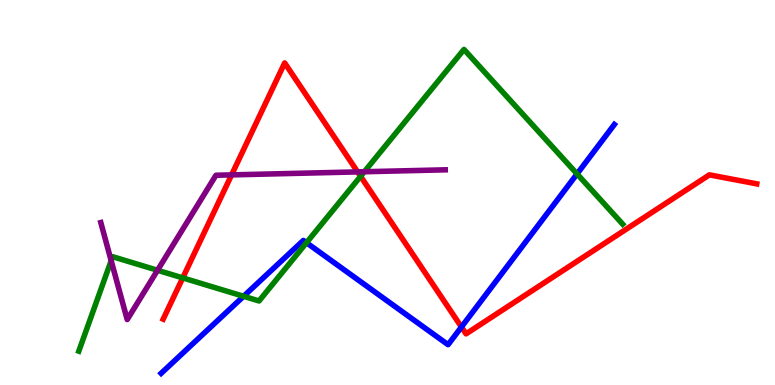[{'lines': ['blue', 'red'], 'intersections': [{'x': 5.95, 'y': 1.51}]}, {'lines': ['green', 'red'], 'intersections': [{'x': 2.36, 'y': 2.78}, {'x': 4.65, 'y': 5.42}]}, {'lines': ['purple', 'red'], 'intersections': [{'x': 2.99, 'y': 5.46}, {'x': 4.61, 'y': 5.54}]}, {'lines': ['blue', 'green'], 'intersections': [{'x': 3.14, 'y': 2.3}, {'x': 3.95, 'y': 3.7}, {'x': 7.45, 'y': 5.48}]}, {'lines': ['blue', 'purple'], 'intersections': []}, {'lines': ['green', 'purple'], 'intersections': [{'x': 1.43, 'y': 3.23}, {'x': 2.03, 'y': 2.98}, {'x': 4.7, 'y': 5.54}]}]